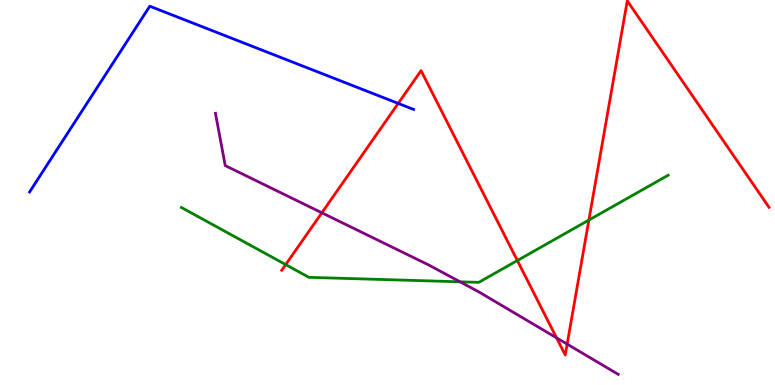[{'lines': ['blue', 'red'], 'intersections': [{'x': 5.14, 'y': 7.31}]}, {'lines': ['green', 'red'], 'intersections': [{'x': 3.69, 'y': 3.13}, {'x': 6.68, 'y': 3.23}, {'x': 7.6, 'y': 4.28}]}, {'lines': ['purple', 'red'], 'intersections': [{'x': 4.15, 'y': 4.47}, {'x': 7.18, 'y': 1.22}, {'x': 7.32, 'y': 1.06}]}, {'lines': ['blue', 'green'], 'intersections': []}, {'lines': ['blue', 'purple'], 'intersections': []}, {'lines': ['green', 'purple'], 'intersections': [{'x': 5.94, 'y': 2.68}]}]